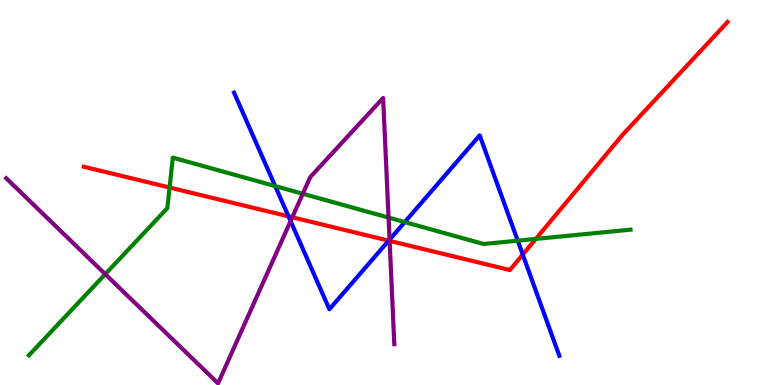[{'lines': ['blue', 'red'], 'intersections': [{'x': 3.72, 'y': 4.38}, {'x': 5.02, 'y': 3.75}, {'x': 6.75, 'y': 3.39}]}, {'lines': ['green', 'red'], 'intersections': [{'x': 2.19, 'y': 5.13}, {'x': 6.91, 'y': 3.79}]}, {'lines': ['purple', 'red'], 'intersections': [{'x': 3.77, 'y': 4.36}, {'x': 5.03, 'y': 3.74}]}, {'lines': ['blue', 'green'], 'intersections': [{'x': 3.55, 'y': 5.17}, {'x': 5.22, 'y': 4.23}, {'x': 6.68, 'y': 3.75}]}, {'lines': ['blue', 'purple'], 'intersections': [{'x': 3.75, 'y': 4.26}, {'x': 5.03, 'y': 3.78}]}, {'lines': ['green', 'purple'], 'intersections': [{'x': 1.36, 'y': 2.88}, {'x': 3.91, 'y': 4.97}, {'x': 5.01, 'y': 4.35}]}]